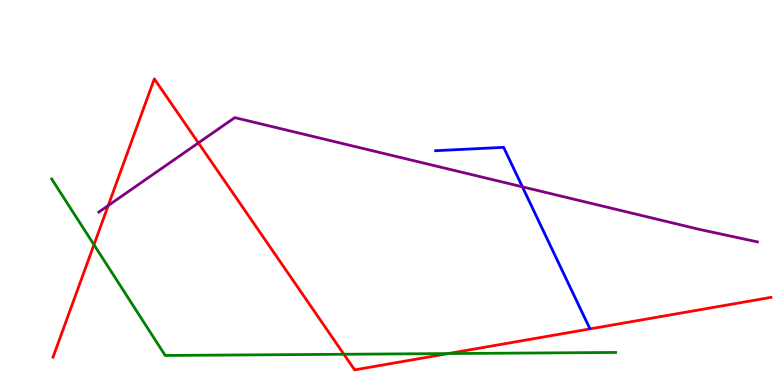[{'lines': ['blue', 'red'], 'intersections': []}, {'lines': ['green', 'red'], 'intersections': [{'x': 1.21, 'y': 3.64}, {'x': 4.44, 'y': 0.798}, {'x': 5.78, 'y': 0.816}]}, {'lines': ['purple', 'red'], 'intersections': [{'x': 1.4, 'y': 4.66}, {'x': 2.56, 'y': 6.29}]}, {'lines': ['blue', 'green'], 'intersections': []}, {'lines': ['blue', 'purple'], 'intersections': [{'x': 6.74, 'y': 5.15}]}, {'lines': ['green', 'purple'], 'intersections': []}]